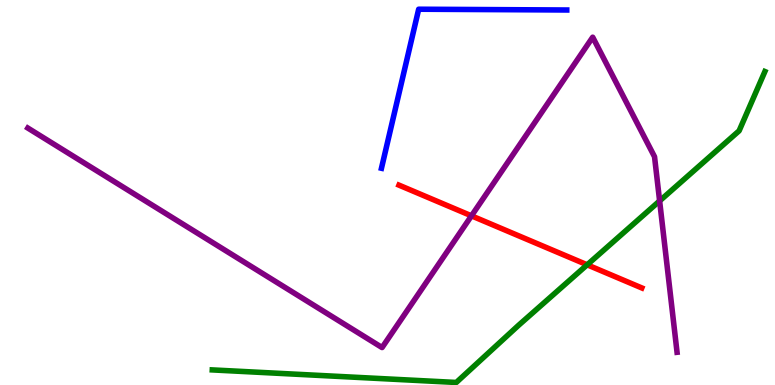[{'lines': ['blue', 'red'], 'intersections': []}, {'lines': ['green', 'red'], 'intersections': [{'x': 7.58, 'y': 3.12}]}, {'lines': ['purple', 'red'], 'intersections': [{'x': 6.08, 'y': 4.39}]}, {'lines': ['blue', 'green'], 'intersections': []}, {'lines': ['blue', 'purple'], 'intersections': []}, {'lines': ['green', 'purple'], 'intersections': [{'x': 8.51, 'y': 4.78}]}]